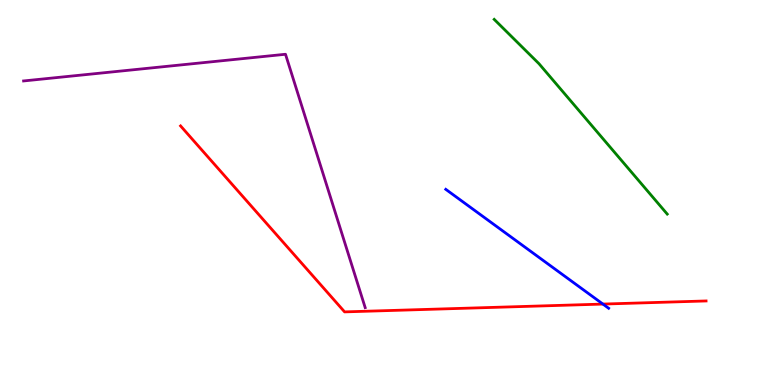[{'lines': ['blue', 'red'], 'intersections': [{'x': 7.78, 'y': 2.1}]}, {'lines': ['green', 'red'], 'intersections': []}, {'lines': ['purple', 'red'], 'intersections': []}, {'lines': ['blue', 'green'], 'intersections': []}, {'lines': ['blue', 'purple'], 'intersections': []}, {'lines': ['green', 'purple'], 'intersections': []}]